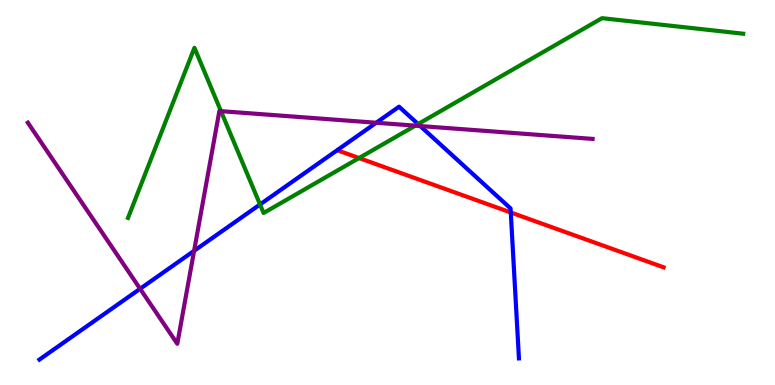[{'lines': ['blue', 'red'], 'intersections': [{'x': 6.59, 'y': 4.48}]}, {'lines': ['green', 'red'], 'intersections': [{'x': 4.63, 'y': 5.89}]}, {'lines': ['purple', 'red'], 'intersections': []}, {'lines': ['blue', 'green'], 'intersections': [{'x': 3.36, 'y': 4.69}, {'x': 5.39, 'y': 6.78}]}, {'lines': ['blue', 'purple'], 'intersections': [{'x': 1.81, 'y': 2.5}, {'x': 2.5, 'y': 3.49}, {'x': 4.85, 'y': 6.81}, {'x': 5.42, 'y': 6.73}]}, {'lines': ['green', 'purple'], 'intersections': [{'x': 2.85, 'y': 7.11}, {'x': 5.36, 'y': 6.74}]}]